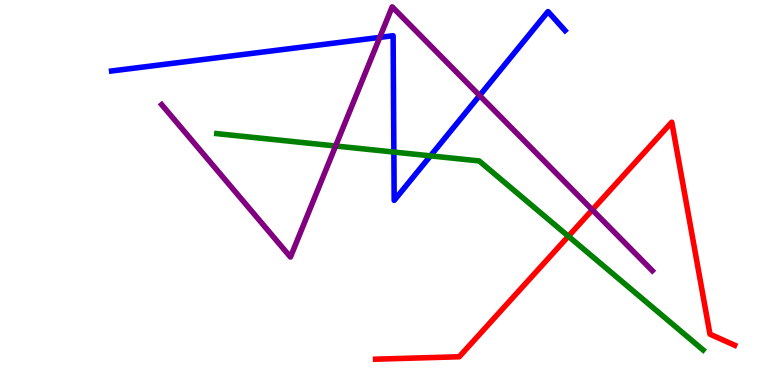[{'lines': ['blue', 'red'], 'intersections': []}, {'lines': ['green', 'red'], 'intersections': [{'x': 7.33, 'y': 3.86}]}, {'lines': ['purple', 'red'], 'intersections': [{'x': 7.64, 'y': 4.55}]}, {'lines': ['blue', 'green'], 'intersections': [{'x': 5.08, 'y': 6.05}, {'x': 5.55, 'y': 5.95}]}, {'lines': ['blue', 'purple'], 'intersections': [{'x': 4.9, 'y': 9.03}, {'x': 6.19, 'y': 7.52}]}, {'lines': ['green', 'purple'], 'intersections': [{'x': 4.33, 'y': 6.21}]}]